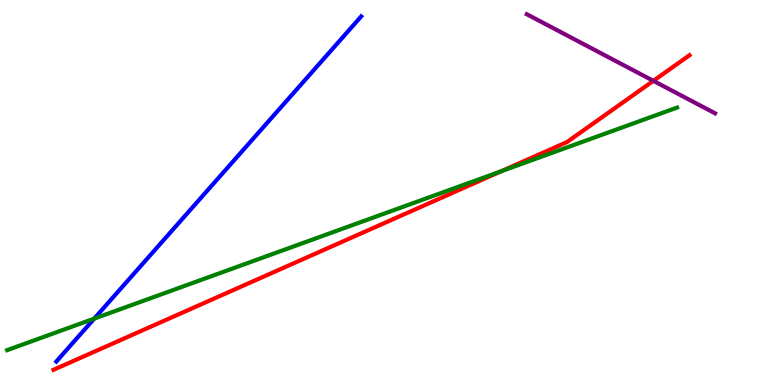[{'lines': ['blue', 'red'], 'intersections': []}, {'lines': ['green', 'red'], 'intersections': [{'x': 6.47, 'y': 5.55}]}, {'lines': ['purple', 'red'], 'intersections': [{'x': 8.43, 'y': 7.9}]}, {'lines': ['blue', 'green'], 'intersections': [{'x': 1.22, 'y': 1.72}]}, {'lines': ['blue', 'purple'], 'intersections': []}, {'lines': ['green', 'purple'], 'intersections': []}]